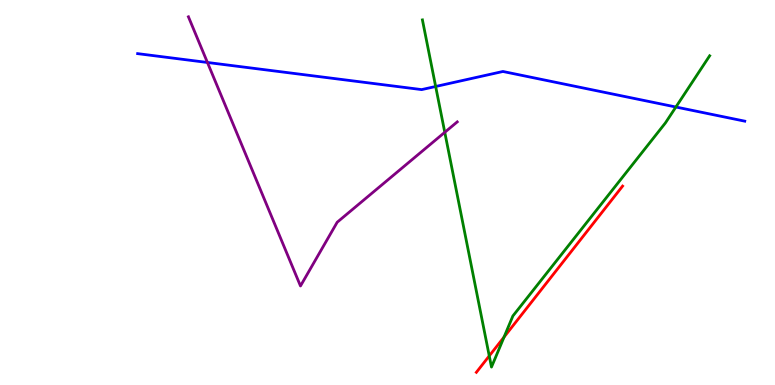[{'lines': ['blue', 'red'], 'intersections': []}, {'lines': ['green', 'red'], 'intersections': [{'x': 6.31, 'y': 0.756}, {'x': 6.5, 'y': 1.25}]}, {'lines': ['purple', 'red'], 'intersections': []}, {'lines': ['blue', 'green'], 'intersections': [{'x': 5.62, 'y': 7.75}, {'x': 8.72, 'y': 7.22}]}, {'lines': ['blue', 'purple'], 'intersections': [{'x': 2.68, 'y': 8.38}]}, {'lines': ['green', 'purple'], 'intersections': [{'x': 5.74, 'y': 6.56}]}]